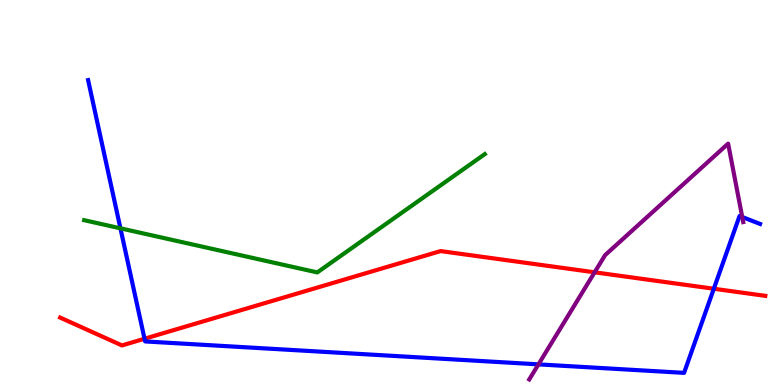[{'lines': ['blue', 'red'], 'intersections': [{'x': 1.86, 'y': 1.2}, {'x': 9.21, 'y': 2.5}]}, {'lines': ['green', 'red'], 'intersections': []}, {'lines': ['purple', 'red'], 'intersections': [{'x': 7.67, 'y': 2.93}]}, {'lines': ['blue', 'green'], 'intersections': [{'x': 1.55, 'y': 4.07}]}, {'lines': ['blue', 'purple'], 'intersections': [{'x': 6.95, 'y': 0.536}, {'x': 9.58, 'y': 4.36}]}, {'lines': ['green', 'purple'], 'intersections': []}]